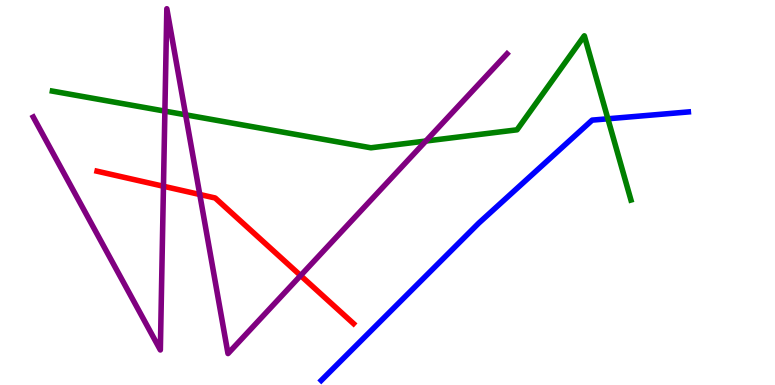[{'lines': ['blue', 'red'], 'intersections': []}, {'lines': ['green', 'red'], 'intersections': []}, {'lines': ['purple', 'red'], 'intersections': [{'x': 2.11, 'y': 5.16}, {'x': 2.58, 'y': 4.95}, {'x': 3.88, 'y': 2.84}]}, {'lines': ['blue', 'green'], 'intersections': [{'x': 7.84, 'y': 6.91}]}, {'lines': ['blue', 'purple'], 'intersections': []}, {'lines': ['green', 'purple'], 'intersections': [{'x': 2.13, 'y': 7.11}, {'x': 2.4, 'y': 7.02}, {'x': 5.49, 'y': 6.34}]}]